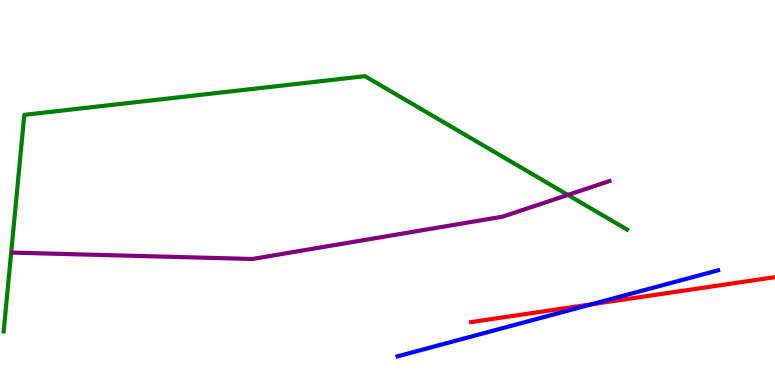[{'lines': ['blue', 'red'], 'intersections': [{'x': 7.63, 'y': 2.1}]}, {'lines': ['green', 'red'], 'intersections': []}, {'lines': ['purple', 'red'], 'intersections': []}, {'lines': ['blue', 'green'], 'intersections': []}, {'lines': ['blue', 'purple'], 'intersections': []}, {'lines': ['green', 'purple'], 'intersections': [{'x': 7.33, 'y': 4.94}]}]